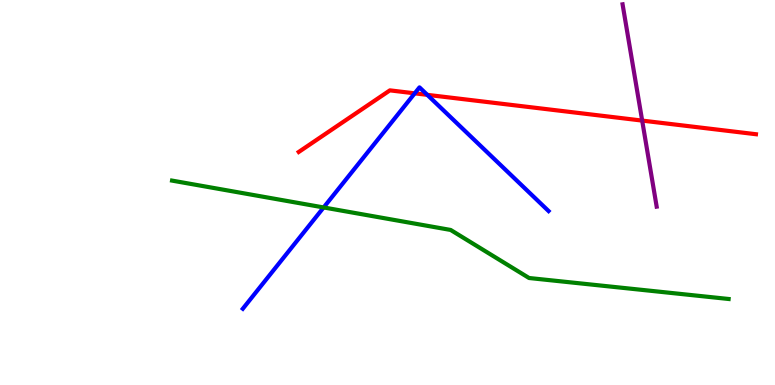[{'lines': ['blue', 'red'], 'intersections': [{'x': 5.35, 'y': 7.58}, {'x': 5.51, 'y': 7.54}]}, {'lines': ['green', 'red'], 'intersections': []}, {'lines': ['purple', 'red'], 'intersections': [{'x': 8.29, 'y': 6.87}]}, {'lines': ['blue', 'green'], 'intersections': [{'x': 4.18, 'y': 4.61}]}, {'lines': ['blue', 'purple'], 'intersections': []}, {'lines': ['green', 'purple'], 'intersections': []}]